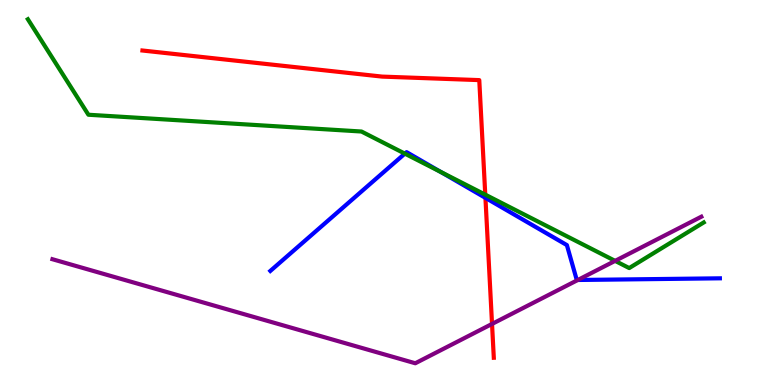[{'lines': ['blue', 'red'], 'intersections': [{'x': 6.26, 'y': 4.86}]}, {'lines': ['green', 'red'], 'intersections': [{'x': 6.26, 'y': 4.94}]}, {'lines': ['purple', 'red'], 'intersections': [{'x': 6.35, 'y': 1.59}]}, {'lines': ['blue', 'green'], 'intersections': [{'x': 5.22, 'y': 6.01}, {'x': 5.69, 'y': 5.54}]}, {'lines': ['blue', 'purple'], 'intersections': [{'x': 7.46, 'y': 2.73}]}, {'lines': ['green', 'purple'], 'intersections': [{'x': 7.94, 'y': 3.22}]}]